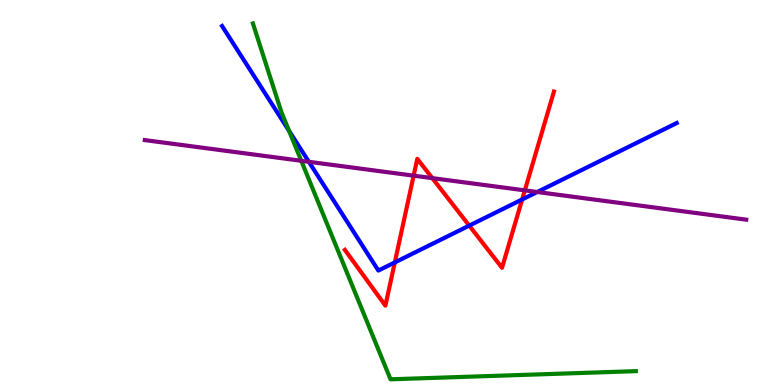[{'lines': ['blue', 'red'], 'intersections': [{'x': 5.09, 'y': 3.18}, {'x': 6.05, 'y': 4.14}, {'x': 6.74, 'y': 4.82}]}, {'lines': ['green', 'red'], 'intersections': []}, {'lines': ['purple', 'red'], 'intersections': [{'x': 5.34, 'y': 5.44}, {'x': 5.58, 'y': 5.37}, {'x': 6.77, 'y': 5.06}]}, {'lines': ['blue', 'green'], 'intersections': [{'x': 3.73, 'y': 6.6}]}, {'lines': ['blue', 'purple'], 'intersections': [{'x': 3.99, 'y': 5.8}, {'x': 6.93, 'y': 5.01}]}, {'lines': ['green', 'purple'], 'intersections': [{'x': 3.89, 'y': 5.82}]}]